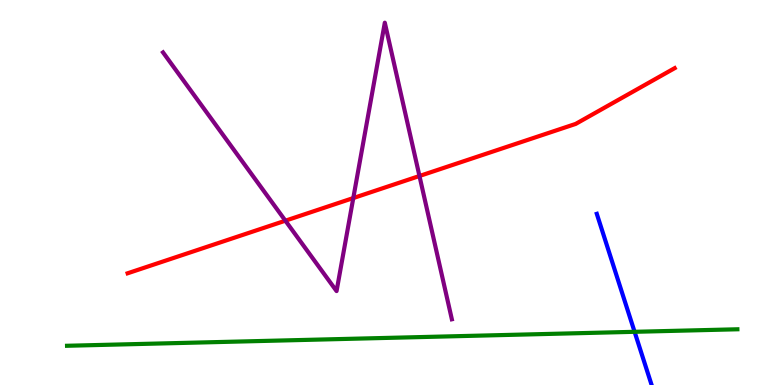[{'lines': ['blue', 'red'], 'intersections': []}, {'lines': ['green', 'red'], 'intersections': []}, {'lines': ['purple', 'red'], 'intersections': [{'x': 3.68, 'y': 4.27}, {'x': 4.56, 'y': 4.86}, {'x': 5.41, 'y': 5.43}]}, {'lines': ['blue', 'green'], 'intersections': [{'x': 8.19, 'y': 1.38}]}, {'lines': ['blue', 'purple'], 'intersections': []}, {'lines': ['green', 'purple'], 'intersections': []}]